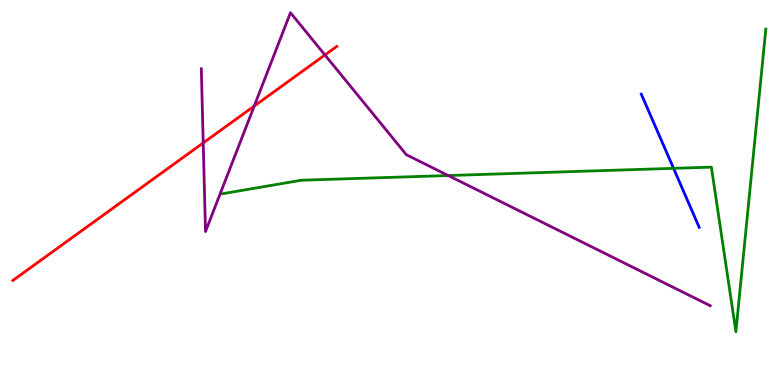[{'lines': ['blue', 'red'], 'intersections': []}, {'lines': ['green', 'red'], 'intersections': []}, {'lines': ['purple', 'red'], 'intersections': [{'x': 2.62, 'y': 6.29}, {'x': 3.28, 'y': 7.25}, {'x': 4.19, 'y': 8.57}]}, {'lines': ['blue', 'green'], 'intersections': [{'x': 8.69, 'y': 5.63}]}, {'lines': ['blue', 'purple'], 'intersections': []}, {'lines': ['green', 'purple'], 'intersections': [{'x': 5.78, 'y': 5.44}]}]